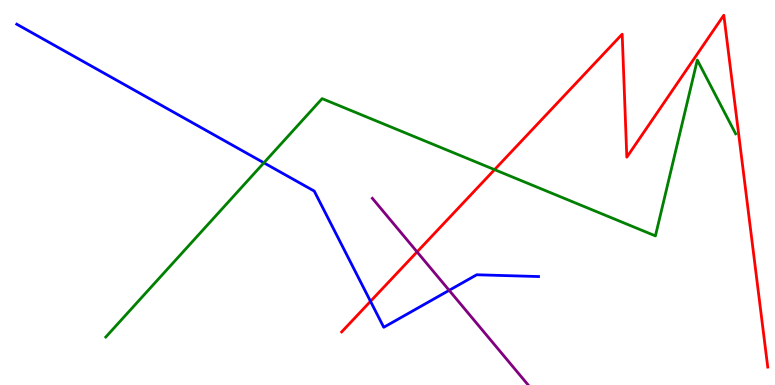[{'lines': ['blue', 'red'], 'intersections': [{'x': 4.78, 'y': 2.17}]}, {'lines': ['green', 'red'], 'intersections': [{'x': 6.38, 'y': 5.59}]}, {'lines': ['purple', 'red'], 'intersections': [{'x': 5.38, 'y': 3.46}]}, {'lines': ['blue', 'green'], 'intersections': [{'x': 3.4, 'y': 5.77}]}, {'lines': ['blue', 'purple'], 'intersections': [{'x': 5.8, 'y': 2.46}]}, {'lines': ['green', 'purple'], 'intersections': []}]